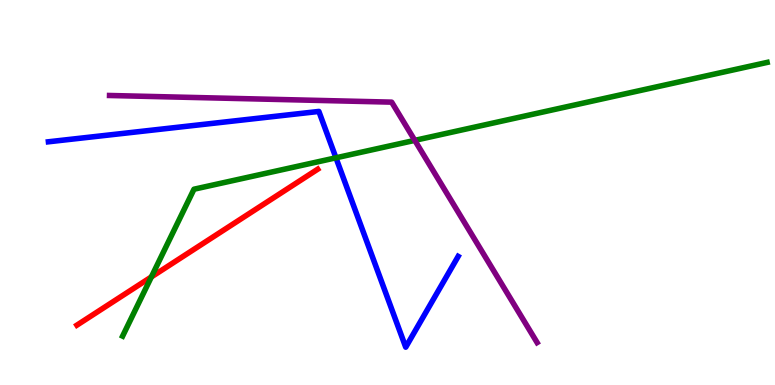[{'lines': ['blue', 'red'], 'intersections': []}, {'lines': ['green', 'red'], 'intersections': [{'x': 1.95, 'y': 2.81}]}, {'lines': ['purple', 'red'], 'intersections': []}, {'lines': ['blue', 'green'], 'intersections': [{'x': 4.33, 'y': 5.9}]}, {'lines': ['blue', 'purple'], 'intersections': []}, {'lines': ['green', 'purple'], 'intersections': [{'x': 5.35, 'y': 6.35}]}]